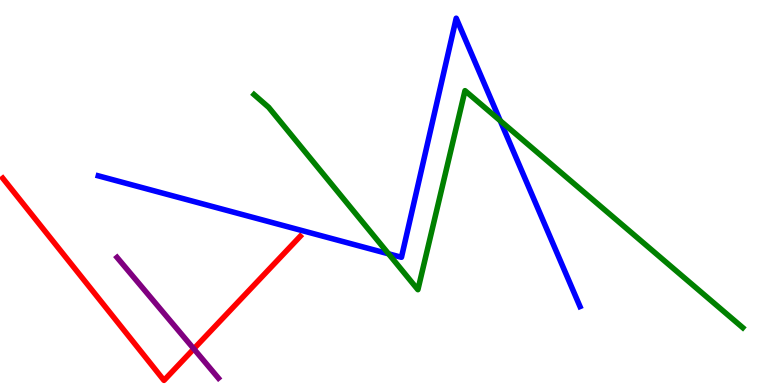[{'lines': ['blue', 'red'], 'intersections': []}, {'lines': ['green', 'red'], 'intersections': []}, {'lines': ['purple', 'red'], 'intersections': [{'x': 2.5, 'y': 0.939}]}, {'lines': ['blue', 'green'], 'intersections': [{'x': 5.01, 'y': 3.41}, {'x': 6.45, 'y': 6.86}]}, {'lines': ['blue', 'purple'], 'intersections': []}, {'lines': ['green', 'purple'], 'intersections': []}]